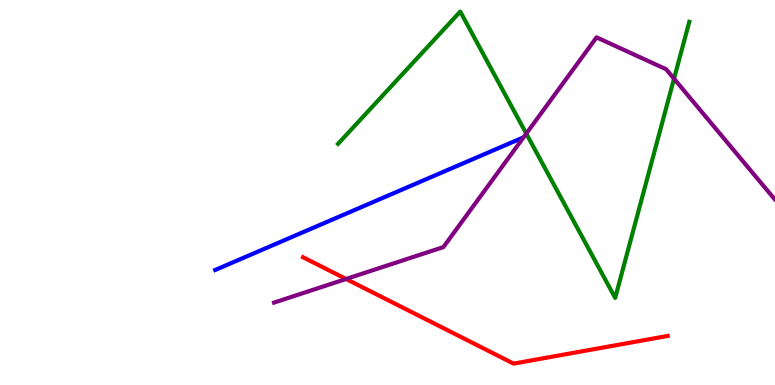[{'lines': ['blue', 'red'], 'intersections': []}, {'lines': ['green', 'red'], 'intersections': []}, {'lines': ['purple', 'red'], 'intersections': [{'x': 4.47, 'y': 2.75}]}, {'lines': ['blue', 'green'], 'intersections': []}, {'lines': ['blue', 'purple'], 'intersections': []}, {'lines': ['green', 'purple'], 'intersections': [{'x': 6.79, 'y': 6.53}, {'x': 8.7, 'y': 7.96}]}]